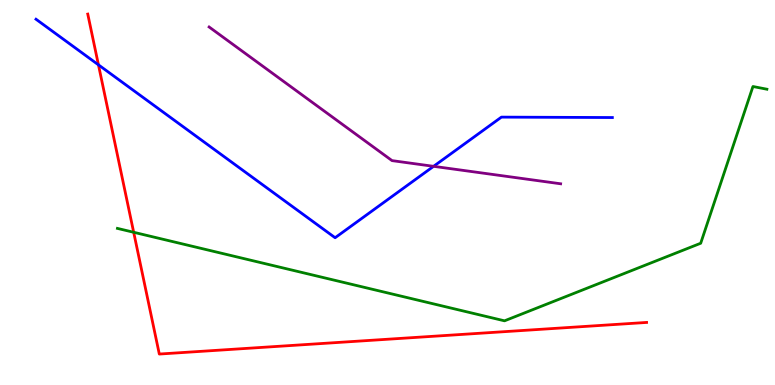[{'lines': ['blue', 'red'], 'intersections': [{'x': 1.27, 'y': 8.32}]}, {'lines': ['green', 'red'], 'intersections': [{'x': 1.72, 'y': 3.97}]}, {'lines': ['purple', 'red'], 'intersections': []}, {'lines': ['blue', 'green'], 'intersections': []}, {'lines': ['blue', 'purple'], 'intersections': [{'x': 5.59, 'y': 5.68}]}, {'lines': ['green', 'purple'], 'intersections': []}]